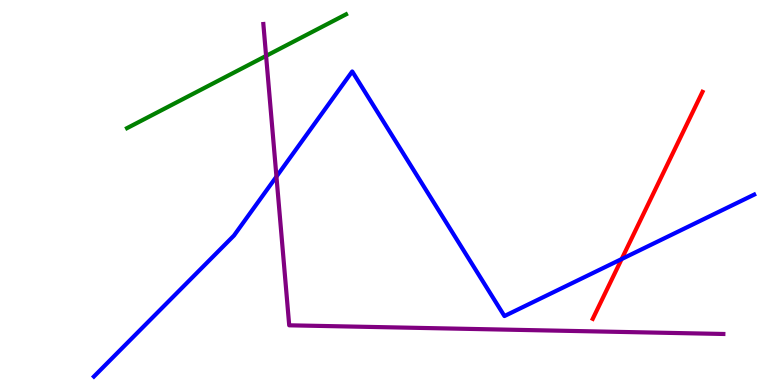[{'lines': ['blue', 'red'], 'intersections': [{'x': 8.02, 'y': 3.27}]}, {'lines': ['green', 'red'], 'intersections': []}, {'lines': ['purple', 'red'], 'intersections': []}, {'lines': ['blue', 'green'], 'intersections': []}, {'lines': ['blue', 'purple'], 'intersections': [{'x': 3.57, 'y': 5.41}]}, {'lines': ['green', 'purple'], 'intersections': [{'x': 3.43, 'y': 8.55}]}]